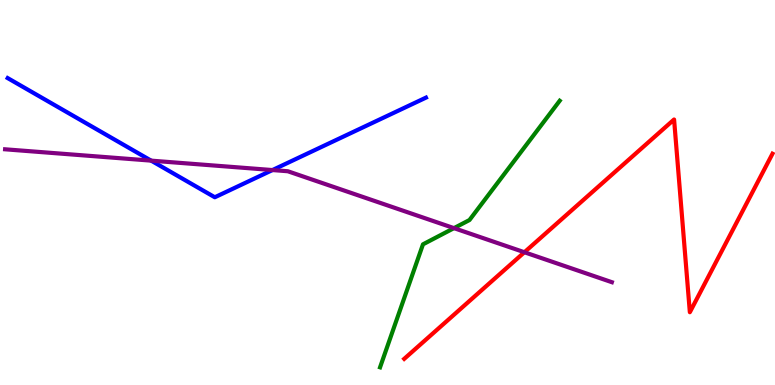[{'lines': ['blue', 'red'], 'intersections': []}, {'lines': ['green', 'red'], 'intersections': []}, {'lines': ['purple', 'red'], 'intersections': [{'x': 6.77, 'y': 3.45}]}, {'lines': ['blue', 'green'], 'intersections': []}, {'lines': ['blue', 'purple'], 'intersections': [{'x': 1.95, 'y': 5.83}, {'x': 3.52, 'y': 5.58}]}, {'lines': ['green', 'purple'], 'intersections': [{'x': 5.86, 'y': 4.07}]}]